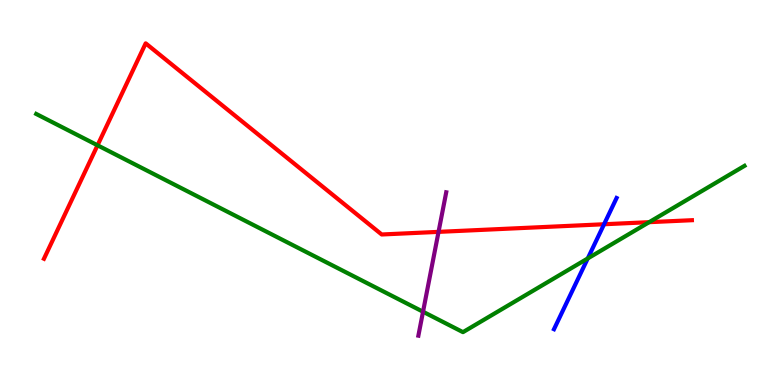[{'lines': ['blue', 'red'], 'intersections': [{'x': 7.79, 'y': 4.18}]}, {'lines': ['green', 'red'], 'intersections': [{'x': 1.26, 'y': 6.23}, {'x': 8.38, 'y': 4.23}]}, {'lines': ['purple', 'red'], 'intersections': [{'x': 5.66, 'y': 3.98}]}, {'lines': ['blue', 'green'], 'intersections': [{'x': 7.58, 'y': 3.29}]}, {'lines': ['blue', 'purple'], 'intersections': []}, {'lines': ['green', 'purple'], 'intersections': [{'x': 5.46, 'y': 1.9}]}]